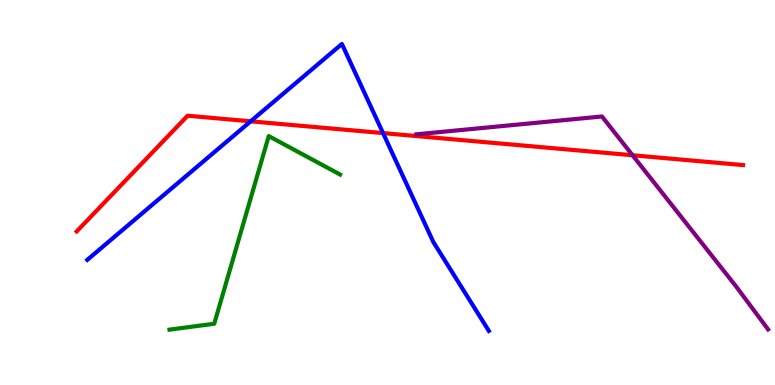[{'lines': ['blue', 'red'], 'intersections': [{'x': 3.23, 'y': 6.85}, {'x': 4.94, 'y': 6.54}]}, {'lines': ['green', 'red'], 'intersections': []}, {'lines': ['purple', 'red'], 'intersections': [{'x': 8.16, 'y': 5.97}]}, {'lines': ['blue', 'green'], 'intersections': []}, {'lines': ['blue', 'purple'], 'intersections': []}, {'lines': ['green', 'purple'], 'intersections': []}]